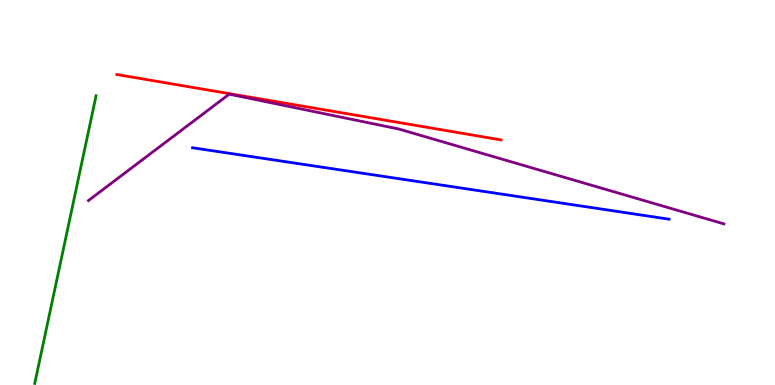[{'lines': ['blue', 'red'], 'intersections': []}, {'lines': ['green', 'red'], 'intersections': []}, {'lines': ['purple', 'red'], 'intersections': []}, {'lines': ['blue', 'green'], 'intersections': []}, {'lines': ['blue', 'purple'], 'intersections': []}, {'lines': ['green', 'purple'], 'intersections': []}]